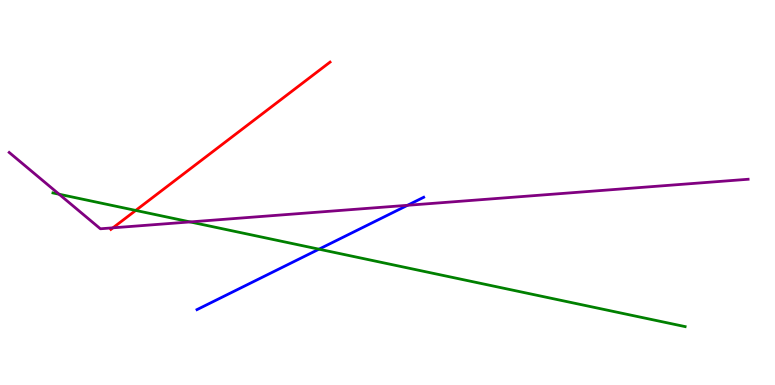[{'lines': ['blue', 'red'], 'intersections': []}, {'lines': ['green', 'red'], 'intersections': [{'x': 1.75, 'y': 4.53}]}, {'lines': ['purple', 'red'], 'intersections': [{'x': 1.46, 'y': 4.08}]}, {'lines': ['blue', 'green'], 'intersections': [{'x': 4.12, 'y': 3.53}]}, {'lines': ['blue', 'purple'], 'intersections': [{'x': 5.26, 'y': 4.67}]}, {'lines': ['green', 'purple'], 'intersections': [{'x': 0.763, 'y': 4.96}, {'x': 2.45, 'y': 4.24}]}]